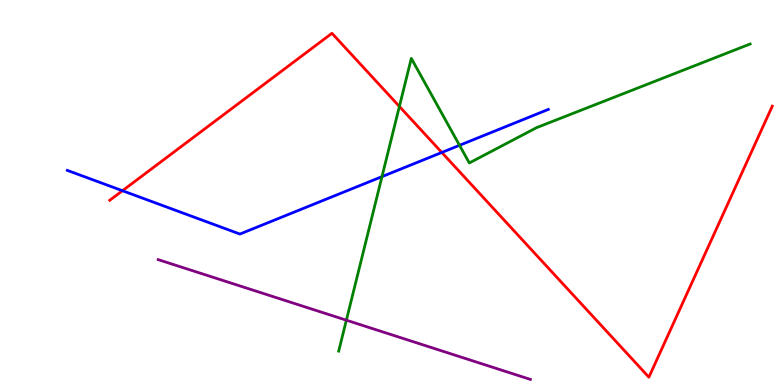[{'lines': ['blue', 'red'], 'intersections': [{'x': 1.58, 'y': 5.05}, {'x': 5.7, 'y': 6.04}]}, {'lines': ['green', 'red'], 'intersections': [{'x': 5.15, 'y': 7.24}]}, {'lines': ['purple', 'red'], 'intersections': []}, {'lines': ['blue', 'green'], 'intersections': [{'x': 4.93, 'y': 5.41}, {'x': 5.93, 'y': 6.23}]}, {'lines': ['blue', 'purple'], 'intersections': []}, {'lines': ['green', 'purple'], 'intersections': [{'x': 4.47, 'y': 1.68}]}]